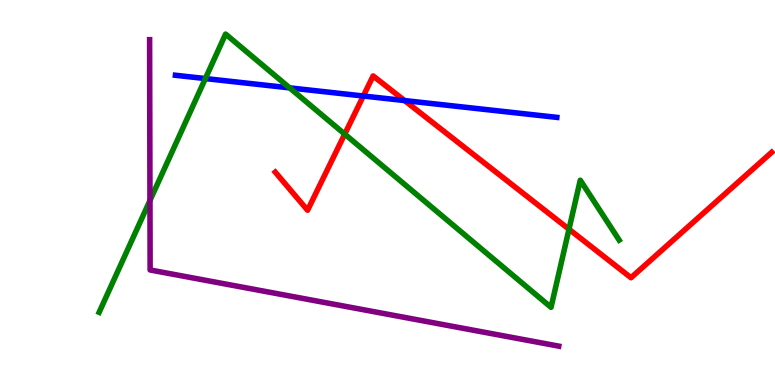[{'lines': ['blue', 'red'], 'intersections': [{'x': 4.69, 'y': 7.51}, {'x': 5.22, 'y': 7.39}]}, {'lines': ['green', 'red'], 'intersections': [{'x': 4.45, 'y': 6.52}, {'x': 7.34, 'y': 4.05}]}, {'lines': ['purple', 'red'], 'intersections': []}, {'lines': ['blue', 'green'], 'intersections': [{'x': 2.65, 'y': 7.96}, {'x': 3.74, 'y': 7.72}]}, {'lines': ['blue', 'purple'], 'intersections': []}, {'lines': ['green', 'purple'], 'intersections': [{'x': 1.94, 'y': 4.79}]}]